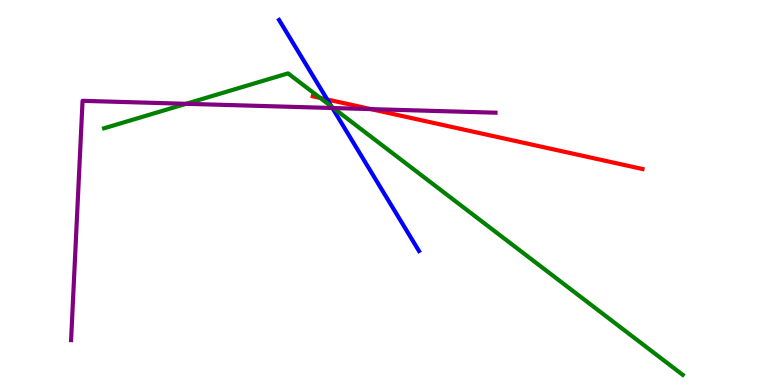[{'lines': ['blue', 'red'], 'intersections': [{'x': 4.22, 'y': 7.42}]}, {'lines': ['green', 'red'], 'intersections': [{'x': 4.13, 'y': 7.46}]}, {'lines': ['purple', 'red'], 'intersections': [{'x': 4.79, 'y': 7.17}]}, {'lines': ['blue', 'green'], 'intersections': [{'x': 4.28, 'y': 7.23}]}, {'lines': ['blue', 'purple'], 'intersections': [{'x': 4.29, 'y': 7.19}]}, {'lines': ['green', 'purple'], 'intersections': [{'x': 2.4, 'y': 7.3}, {'x': 4.3, 'y': 7.19}]}]